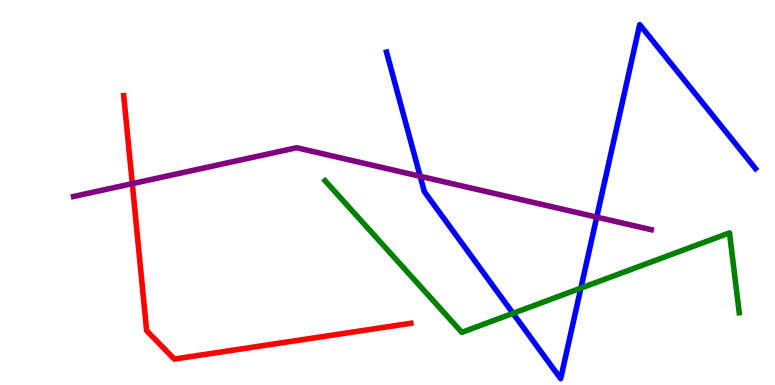[{'lines': ['blue', 'red'], 'intersections': []}, {'lines': ['green', 'red'], 'intersections': []}, {'lines': ['purple', 'red'], 'intersections': [{'x': 1.71, 'y': 5.23}]}, {'lines': ['blue', 'green'], 'intersections': [{'x': 6.62, 'y': 1.86}, {'x': 7.5, 'y': 2.52}]}, {'lines': ['blue', 'purple'], 'intersections': [{'x': 5.42, 'y': 5.42}, {'x': 7.7, 'y': 4.36}]}, {'lines': ['green', 'purple'], 'intersections': []}]